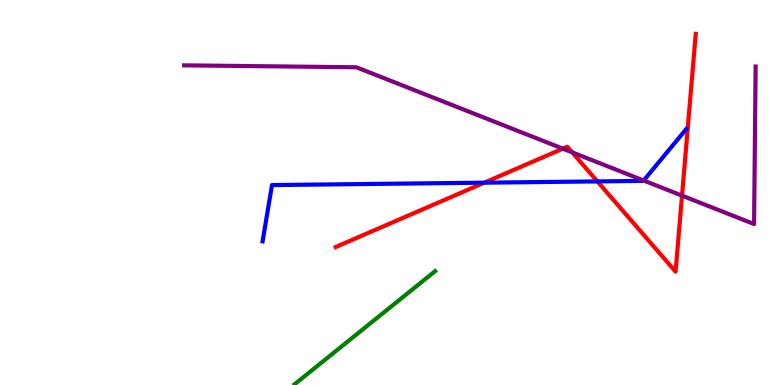[{'lines': ['blue', 'red'], 'intersections': [{'x': 6.25, 'y': 5.26}, {'x': 7.71, 'y': 5.29}]}, {'lines': ['green', 'red'], 'intersections': []}, {'lines': ['purple', 'red'], 'intersections': [{'x': 7.26, 'y': 6.14}, {'x': 7.38, 'y': 6.04}, {'x': 8.8, 'y': 4.92}]}, {'lines': ['blue', 'green'], 'intersections': []}, {'lines': ['blue', 'purple'], 'intersections': [{'x': 8.31, 'y': 5.31}]}, {'lines': ['green', 'purple'], 'intersections': []}]